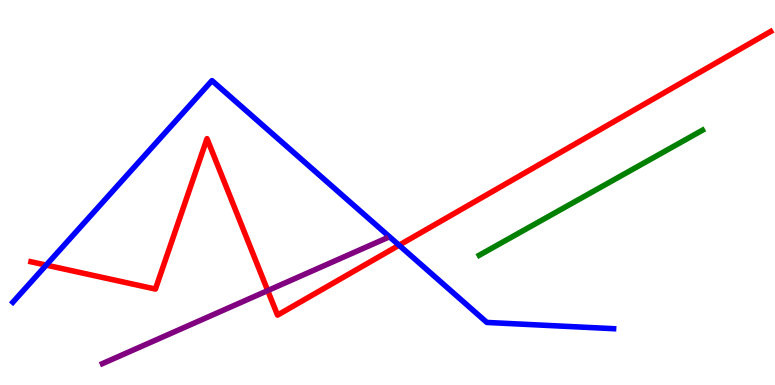[{'lines': ['blue', 'red'], 'intersections': [{'x': 0.596, 'y': 3.11}, {'x': 5.15, 'y': 3.63}]}, {'lines': ['green', 'red'], 'intersections': []}, {'lines': ['purple', 'red'], 'intersections': [{'x': 3.45, 'y': 2.45}]}, {'lines': ['blue', 'green'], 'intersections': []}, {'lines': ['blue', 'purple'], 'intersections': []}, {'lines': ['green', 'purple'], 'intersections': []}]